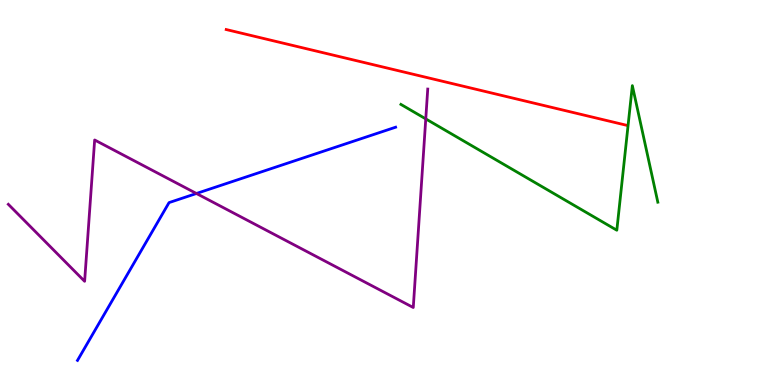[{'lines': ['blue', 'red'], 'intersections': []}, {'lines': ['green', 'red'], 'intersections': []}, {'lines': ['purple', 'red'], 'intersections': []}, {'lines': ['blue', 'green'], 'intersections': []}, {'lines': ['blue', 'purple'], 'intersections': [{'x': 2.53, 'y': 4.97}]}, {'lines': ['green', 'purple'], 'intersections': [{'x': 5.49, 'y': 6.91}]}]